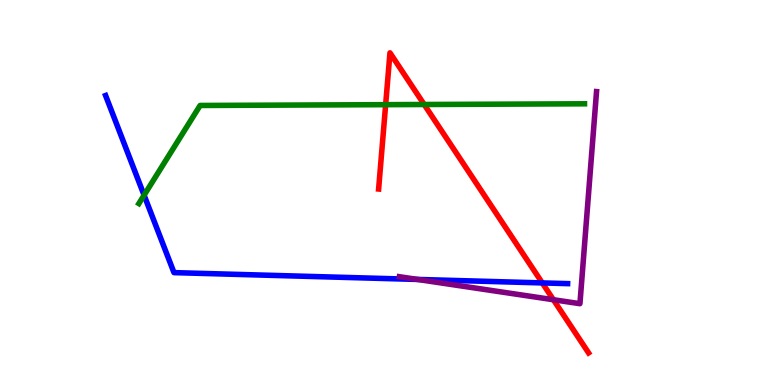[{'lines': ['blue', 'red'], 'intersections': [{'x': 7.0, 'y': 2.65}]}, {'lines': ['green', 'red'], 'intersections': [{'x': 4.98, 'y': 7.28}, {'x': 5.47, 'y': 7.29}]}, {'lines': ['purple', 'red'], 'intersections': [{'x': 7.14, 'y': 2.21}]}, {'lines': ['blue', 'green'], 'intersections': [{'x': 1.86, 'y': 4.93}]}, {'lines': ['blue', 'purple'], 'intersections': [{'x': 5.39, 'y': 2.74}]}, {'lines': ['green', 'purple'], 'intersections': []}]